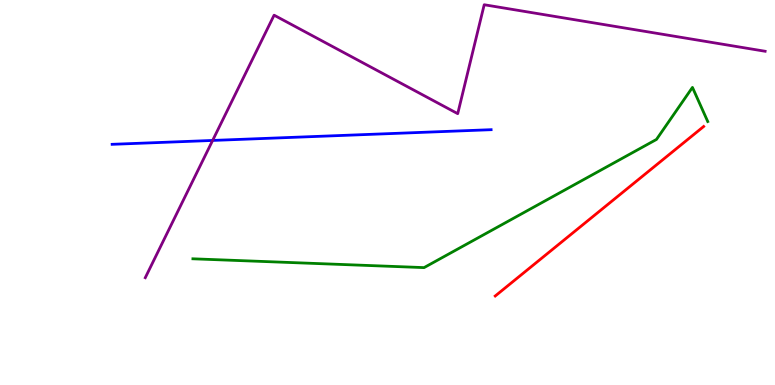[{'lines': ['blue', 'red'], 'intersections': []}, {'lines': ['green', 'red'], 'intersections': []}, {'lines': ['purple', 'red'], 'intersections': []}, {'lines': ['blue', 'green'], 'intersections': []}, {'lines': ['blue', 'purple'], 'intersections': [{'x': 2.74, 'y': 6.35}]}, {'lines': ['green', 'purple'], 'intersections': []}]